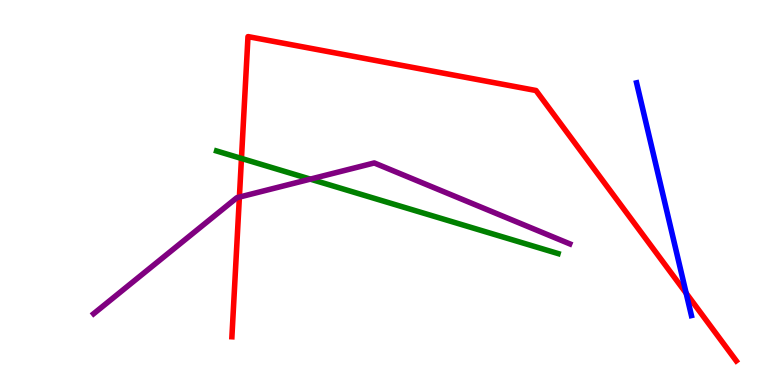[{'lines': ['blue', 'red'], 'intersections': [{'x': 8.85, 'y': 2.38}]}, {'lines': ['green', 'red'], 'intersections': [{'x': 3.12, 'y': 5.88}]}, {'lines': ['purple', 'red'], 'intersections': [{'x': 3.09, 'y': 4.88}]}, {'lines': ['blue', 'green'], 'intersections': []}, {'lines': ['blue', 'purple'], 'intersections': []}, {'lines': ['green', 'purple'], 'intersections': [{'x': 4.0, 'y': 5.35}]}]